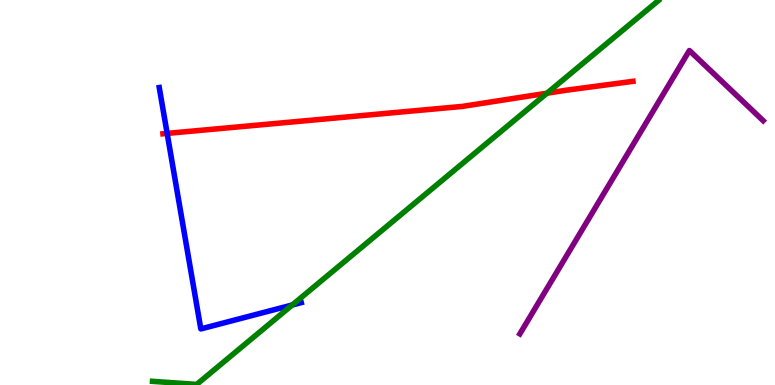[{'lines': ['blue', 'red'], 'intersections': [{'x': 2.16, 'y': 6.54}]}, {'lines': ['green', 'red'], 'intersections': [{'x': 7.06, 'y': 7.58}]}, {'lines': ['purple', 'red'], 'intersections': []}, {'lines': ['blue', 'green'], 'intersections': [{'x': 3.77, 'y': 2.08}]}, {'lines': ['blue', 'purple'], 'intersections': []}, {'lines': ['green', 'purple'], 'intersections': []}]